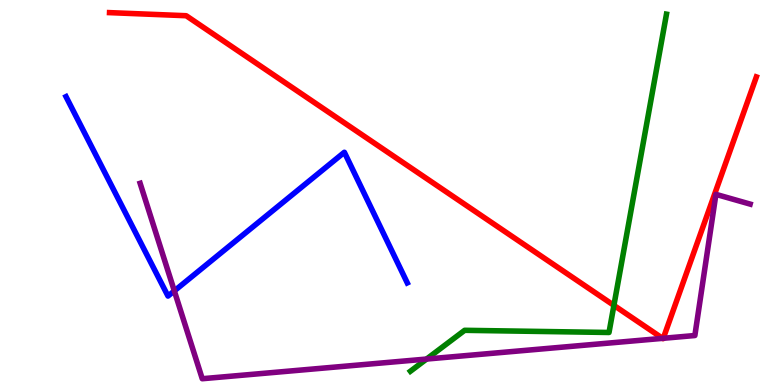[{'lines': ['blue', 'red'], 'intersections': []}, {'lines': ['green', 'red'], 'intersections': [{'x': 7.92, 'y': 2.07}]}, {'lines': ['purple', 'red'], 'intersections': [{'x': 8.55, 'y': 1.21}, {'x': 8.56, 'y': 1.21}]}, {'lines': ['blue', 'green'], 'intersections': []}, {'lines': ['blue', 'purple'], 'intersections': [{'x': 2.25, 'y': 2.44}]}, {'lines': ['green', 'purple'], 'intersections': [{'x': 5.5, 'y': 0.674}]}]